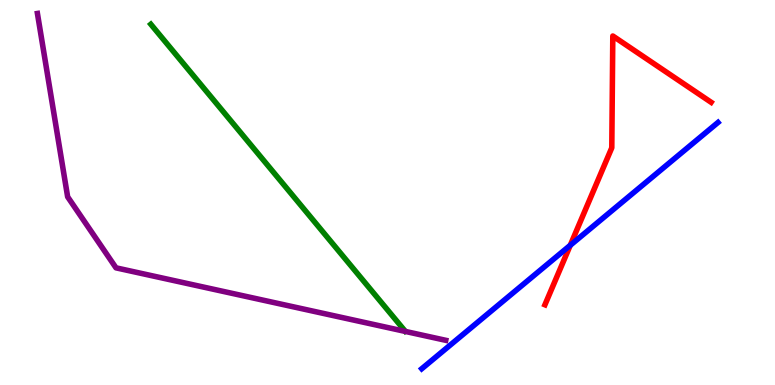[{'lines': ['blue', 'red'], 'intersections': [{'x': 7.36, 'y': 3.63}]}, {'lines': ['green', 'red'], 'intersections': []}, {'lines': ['purple', 'red'], 'intersections': []}, {'lines': ['blue', 'green'], 'intersections': []}, {'lines': ['blue', 'purple'], 'intersections': []}, {'lines': ['green', 'purple'], 'intersections': []}]